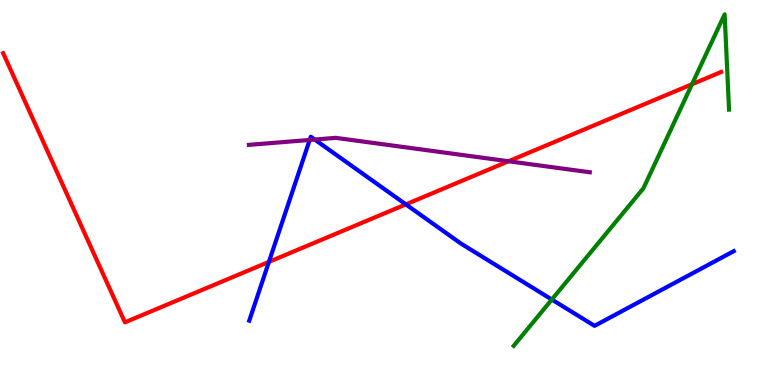[{'lines': ['blue', 'red'], 'intersections': [{'x': 3.47, 'y': 3.2}, {'x': 5.24, 'y': 4.69}]}, {'lines': ['green', 'red'], 'intersections': [{'x': 8.93, 'y': 7.81}]}, {'lines': ['purple', 'red'], 'intersections': [{'x': 6.56, 'y': 5.81}]}, {'lines': ['blue', 'green'], 'intersections': [{'x': 7.12, 'y': 2.22}]}, {'lines': ['blue', 'purple'], 'intersections': [{'x': 4.0, 'y': 6.36}, {'x': 4.06, 'y': 6.38}]}, {'lines': ['green', 'purple'], 'intersections': []}]